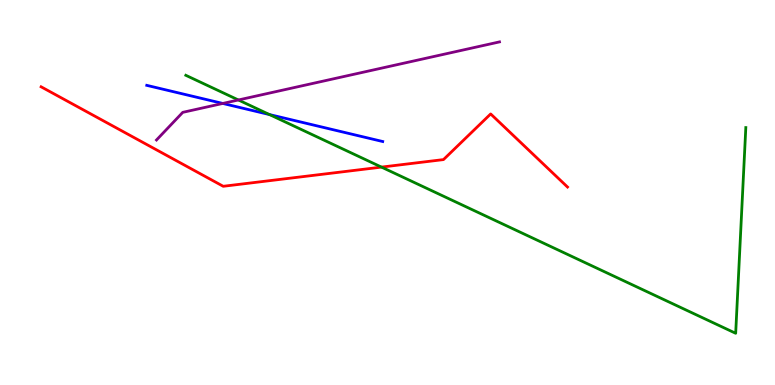[{'lines': ['blue', 'red'], 'intersections': []}, {'lines': ['green', 'red'], 'intersections': [{'x': 4.92, 'y': 5.66}]}, {'lines': ['purple', 'red'], 'intersections': []}, {'lines': ['blue', 'green'], 'intersections': [{'x': 3.48, 'y': 7.02}]}, {'lines': ['blue', 'purple'], 'intersections': [{'x': 2.87, 'y': 7.31}]}, {'lines': ['green', 'purple'], 'intersections': [{'x': 3.08, 'y': 7.4}]}]